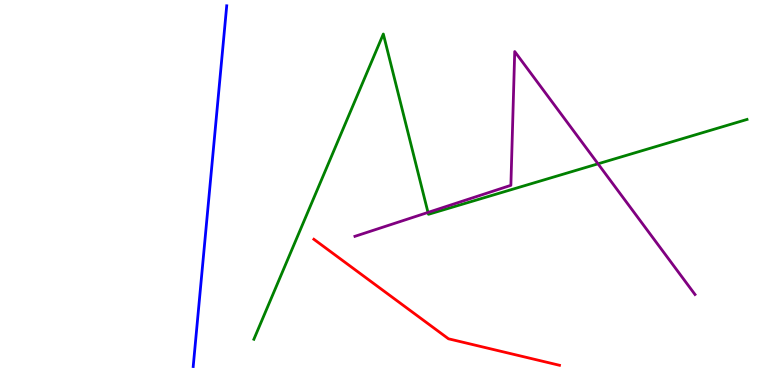[{'lines': ['blue', 'red'], 'intersections': []}, {'lines': ['green', 'red'], 'intersections': []}, {'lines': ['purple', 'red'], 'intersections': []}, {'lines': ['blue', 'green'], 'intersections': []}, {'lines': ['blue', 'purple'], 'intersections': []}, {'lines': ['green', 'purple'], 'intersections': [{'x': 5.52, 'y': 4.48}, {'x': 7.72, 'y': 5.75}]}]